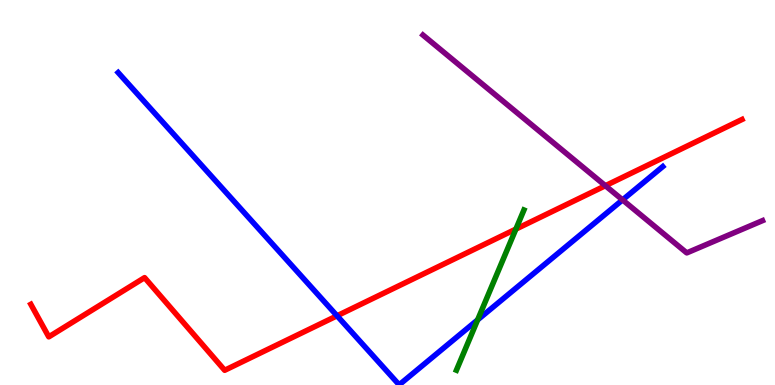[{'lines': ['blue', 'red'], 'intersections': [{'x': 4.35, 'y': 1.8}]}, {'lines': ['green', 'red'], 'intersections': [{'x': 6.66, 'y': 4.05}]}, {'lines': ['purple', 'red'], 'intersections': [{'x': 7.81, 'y': 5.18}]}, {'lines': ['blue', 'green'], 'intersections': [{'x': 6.16, 'y': 1.69}]}, {'lines': ['blue', 'purple'], 'intersections': [{'x': 8.03, 'y': 4.81}]}, {'lines': ['green', 'purple'], 'intersections': []}]